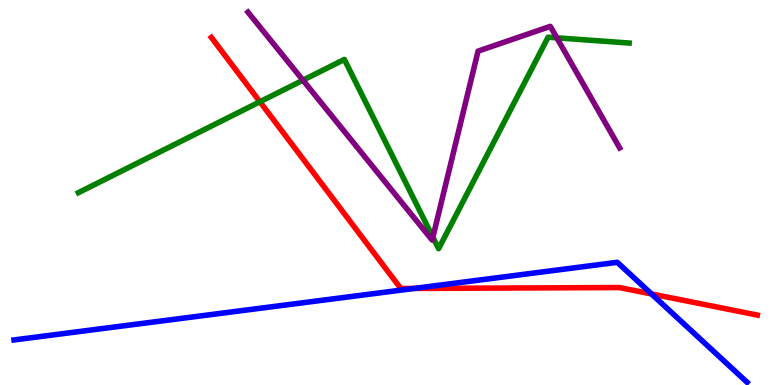[{'lines': ['blue', 'red'], 'intersections': [{'x': 5.34, 'y': 2.51}, {'x': 8.41, 'y': 2.36}]}, {'lines': ['green', 'red'], 'intersections': [{'x': 3.35, 'y': 7.36}]}, {'lines': ['purple', 'red'], 'intersections': []}, {'lines': ['blue', 'green'], 'intersections': []}, {'lines': ['blue', 'purple'], 'intersections': []}, {'lines': ['green', 'purple'], 'intersections': [{'x': 3.91, 'y': 7.92}, {'x': 5.59, 'y': 3.84}, {'x': 7.19, 'y': 9.02}]}]